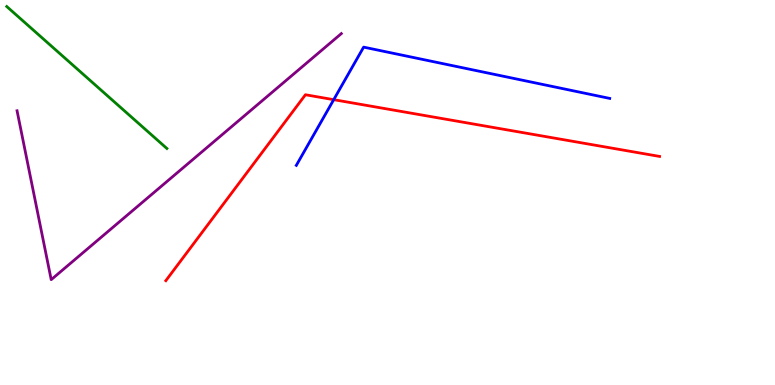[{'lines': ['blue', 'red'], 'intersections': [{'x': 4.31, 'y': 7.41}]}, {'lines': ['green', 'red'], 'intersections': []}, {'lines': ['purple', 'red'], 'intersections': []}, {'lines': ['blue', 'green'], 'intersections': []}, {'lines': ['blue', 'purple'], 'intersections': []}, {'lines': ['green', 'purple'], 'intersections': []}]